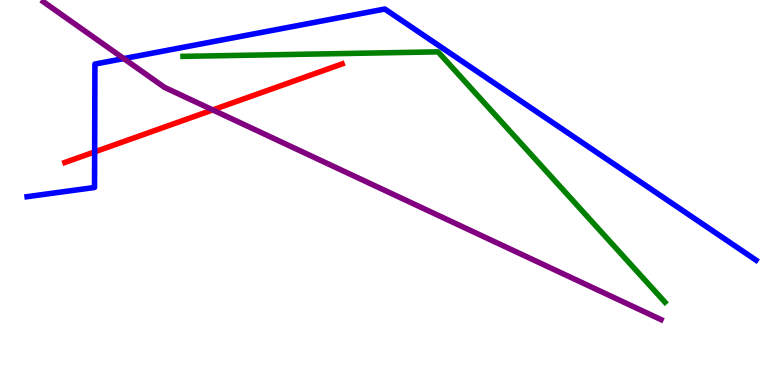[{'lines': ['blue', 'red'], 'intersections': [{'x': 1.22, 'y': 6.05}]}, {'lines': ['green', 'red'], 'intersections': []}, {'lines': ['purple', 'red'], 'intersections': [{'x': 2.74, 'y': 7.14}]}, {'lines': ['blue', 'green'], 'intersections': []}, {'lines': ['blue', 'purple'], 'intersections': [{'x': 1.6, 'y': 8.48}]}, {'lines': ['green', 'purple'], 'intersections': []}]